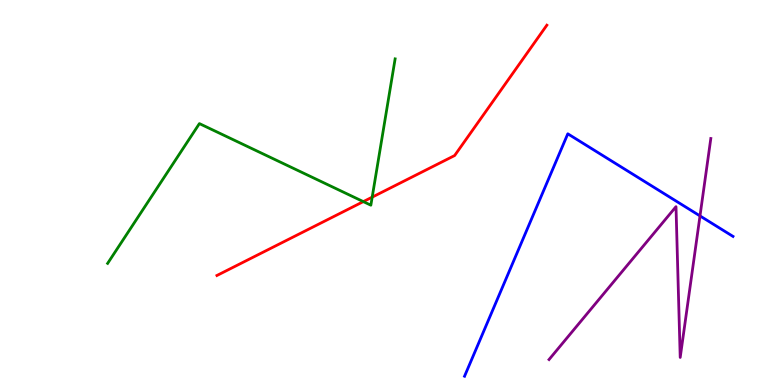[{'lines': ['blue', 'red'], 'intersections': []}, {'lines': ['green', 'red'], 'intersections': [{'x': 4.69, 'y': 4.76}, {'x': 4.8, 'y': 4.88}]}, {'lines': ['purple', 'red'], 'intersections': []}, {'lines': ['blue', 'green'], 'intersections': []}, {'lines': ['blue', 'purple'], 'intersections': [{'x': 9.03, 'y': 4.39}]}, {'lines': ['green', 'purple'], 'intersections': []}]